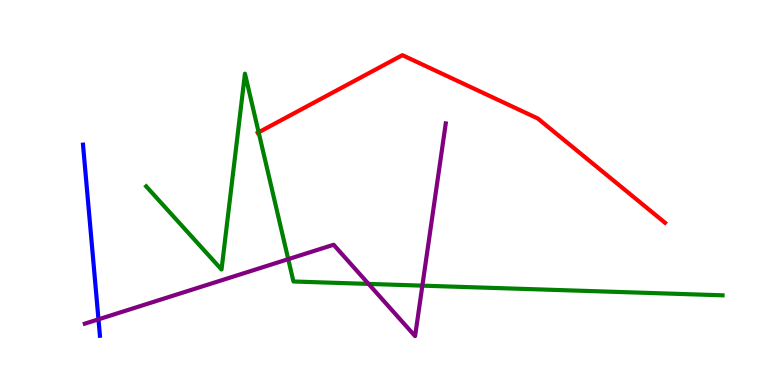[{'lines': ['blue', 'red'], 'intersections': []}, {'lines': ['green', 'red'], 'intersections': [{'x': 3.34, 'y': 6.56}]}, {'lines': ['purple', 'red'], 'intersections': []}, {'lines': ['blue', 'green'], 'intersections': []}, {'lines': ['blue', 'purple'], 'intersections': [{'x': 1.27, 'y': 1.71}]}, {'lines': ['green', 'purple'], 'intersections': [{'x': 3.72, 'y': 3.27}, {'x': 4.76, 'y': 2.63}, {'x': 5.45, 'y': 2.58}]}]